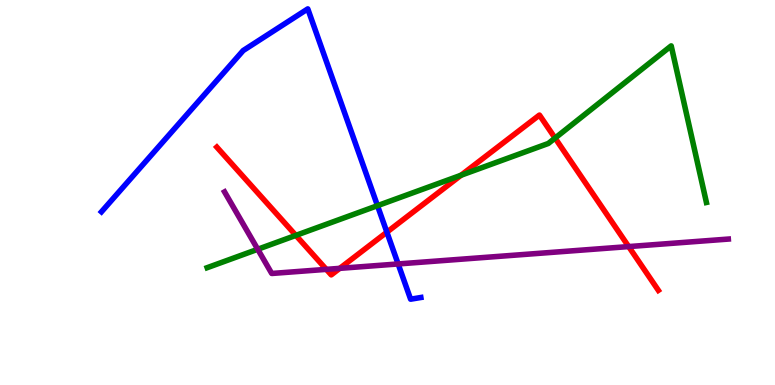[{'lines': ['blue', 'red'], 'intersections': [{'x': 4.99, 'y': 3.97}]}, {'lines': ['green', 'red'], 'intersections': [{'x': 3.82, 'y': 3.89}, {'x': 5.95, 'y': 5.45}, {'x': 7.16, 'y': 6.41}]}, {'lines': ['purple', 'red'], 'intersections': [{'x': 4.21, 'y': 3.0}, {'x': 4.38, 'y': 3.03}, {'x': 8.11, 'y': 3.6}]}, {'lines': ['blue', 'green'], 'intersections': [{'x': 4.87, 'y': 4.66}]}, {'lines': ['blue', 'purple'], 'intersections': [{'x': 5.14, 'y': 3.14}]}, {'lines': ['green', 'purple'], 'intersections': [{'x': 3.33, 'y': 3.53}]}]